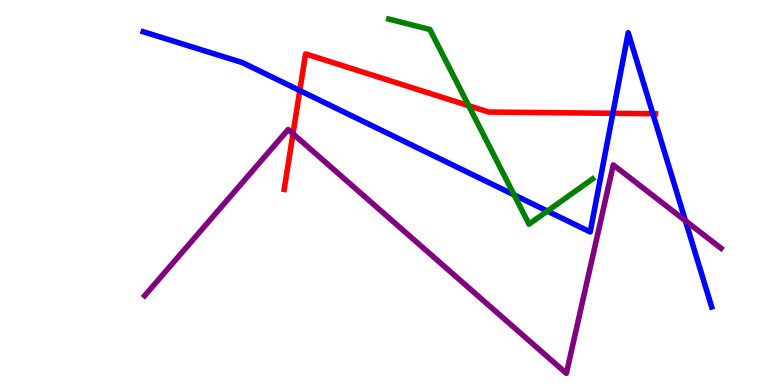[{'lines': ['blue', 'red'], 'intersections': [{'x': 3.87, 'y': 7.65}, {'x': 7.91, 'y': 7.06}, {'x': 8.42, 'y': 7.05}]}, {'lines': ['green', 'red'], 'intersections': [{'x': 6.05, 'y': 7.25}]}, {'lines': ['purple', 'red'], 'intersections': [{'x': 3.78, 'y': 6.53}]}, {'lines': ['blue', 'green'], 'intersections': [{'x': 6.63, 'y': 4.94}, {'x': 7.06, 'y': 4.52}]}, {'lines': ['blue', 'purple'], 'intersections': [{'x': 8.84, 'y': 4.27}]}, {'lines': ['green', 'purple'], 'intersections': []}]